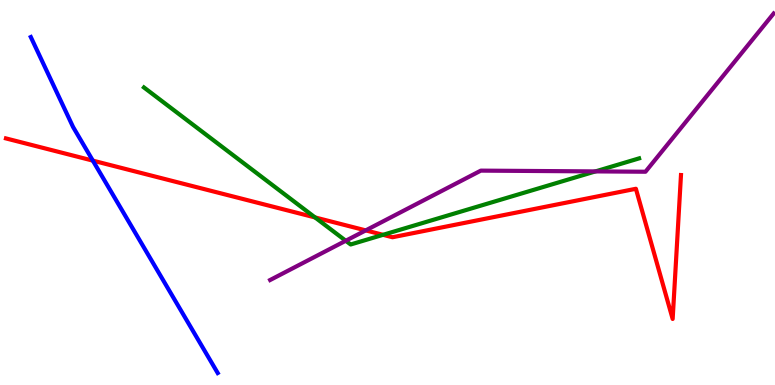[{'lines': ['blue', 'red'], 'intersections': [{'x': 1.2, 'y': 5.83}]}, {'lines': ['green', 'red'], 'intersections': [{'x': 4.07, 'y': 4.35}, {'x': 4.94, 'y': 3.9}]}, {'lines': ['purple', 'red'], 'intersections': [{'x': 4.72, 'y': 4.02}]}, {'lines': ['blue', 'green'], 'intersections': []}, {'lines': ['blue', 'purple'], 'intersections': []}, {'lines': ['green', 'purple'], 'intersections': [{'x': 4.46, 'y': 3.75}, {'x': 7.68, 'y': 5.55}]}]